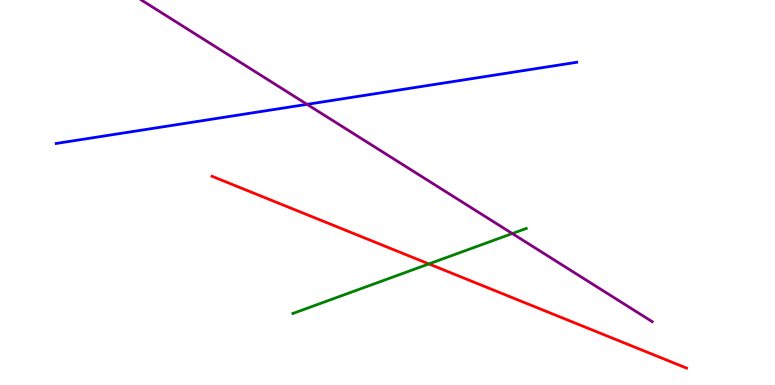[{'lines': ['blue', 'red'], 'intersections': []}, {'lines': ['green', 'red'], 'intersections': [{'x': 5.53, 'y': 3.14}]}, {'lines': ['purple', 'red'], 'intersections': []}, {'lines': ['blue', 'green'], 'intersections': []}, {'lines': ['blue', 'purple'], 'intersections': [{'x': 3.96, 'y': 7.29}]}, {'lines': ['green', 'purple'], 'intersections': [{'x': 6.61, 'y': 3.93}]}]